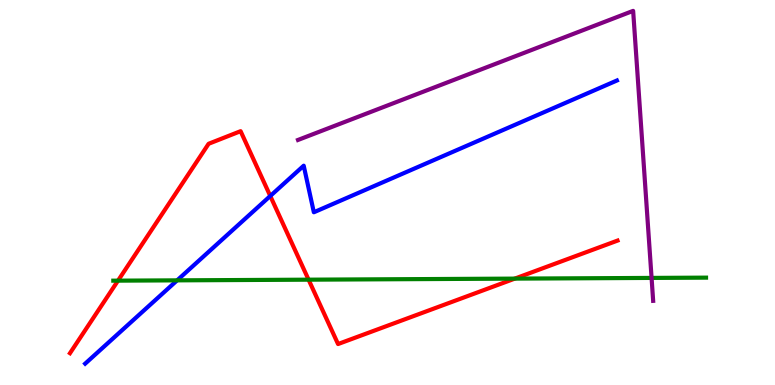[{'lines': ['blue', 'red'], 'intersections': [{'x': 3.49, 'y': 4.91}]}, {'lines': ['green', 'red'], 'intersections': [{'x': 1.52, 'y': 2.71}, {'x': 3.98, 'y': 2.74}, {'x': 6.64, 'y': 2.76}]}, {'lines': ['purple', 'red'], 'intersections': []}, {'lines': ['blue', 'green'], 'intersections': [{'x': 2.29, 'y': 2.72}]}, {'lines': ['blue', 'purple'], 'intersections': []}, {'lines': ['green', 'purple'], 'intersections': [{'x': 8.41, 'y': 2.78}]}]